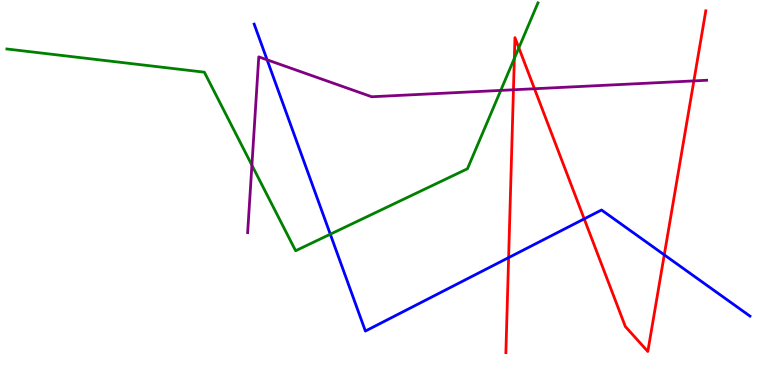[{'lines': ['blue', 'red'], 'intersections': [{'x': 6.56, 'y': 3.31}, {'x': 7.54, 'y': 4.31}, {'x': 8.57, 'y': 3.38}]}, {'lines': ['green', 'red'], 'intersections': [{'x': 6.64, 'y': 8.48}, {'x': 6.69, 'y': 8.76}]}, {'lines': ['purple', 'red'], 'intersections': [{'x': 6.63, 'y': 7.67}, {'x': 6.9, 'y': 7.7}, {'x': 8.95, 'y': 7.9}]}, {'lines': ['blue', 'green'], 'intersections': [{'x': 4.26, 'y': 3.92}]}, {'lines': ['blue', 'purple'], 'intersections': [{'x': 3.45, 'y': 8.45}]}, {'lines': ['green', 'purple'], 'intersections': [{'x': 3.25, 'y': 5.71}, {'x': 6.46, 'y': 7.65}]}]